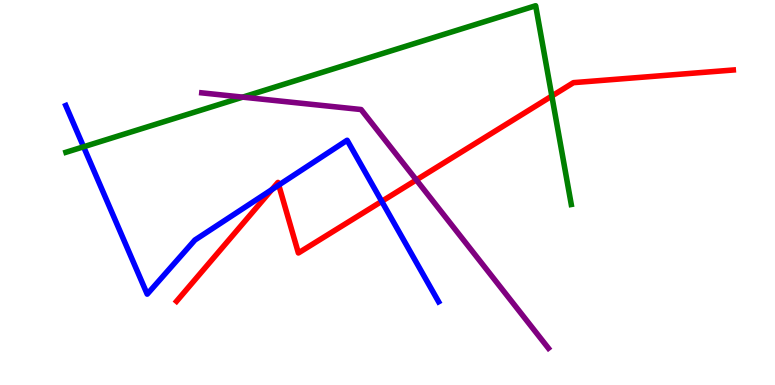[{'lines': ['blue', 'red'], 'intersections': [{'x': 3.51, 'y': 5.08}, {'x': 3.6, 'y': 5.19}, {'x': 4.93, 'y': 4.77}]}, {'lines': ['green', 'red'], 'intersections': [{'x': 7.12, 'y': 7.51}]}, {'lines': ['purple', 'red'], 'intersections': [{'x': 5.37, 'y': 5.33}]}, {'lines': ['blue', 'green'], 'intersections': [{'x': 1.08, 'y': 6.19}]}, {'lines': ['blue', 'purple'], 'intersections': []}, {'lines': ['green', 'purple'], 'intersections': [{'x': 3.13, 'y': 7.48}]}]